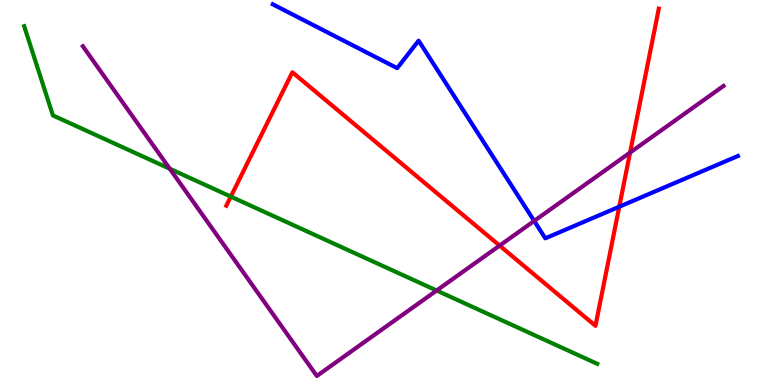[{'lines': ['blue', 'red'], 'intersections': [{'x': 7.99, 'y': 4.63}]}, {'lines': ['green', 'red'], 'intersections': [{'x': 2.98, 'y': 4.89}]}, {'lines': ['purple', 'red'], 'intersections': [{'x': 6.45, 'y': 3.62}, {'x': 8.13, 'y': 6.04}]}, {'lines': ['blue', 'green'], 'intersections': []}, {'lines': ['blue', 'purple'], 'intersections': [{'x': 6.89, 'y': 4.26}]}, {'lines': ['green', 'purple'], 'intersections': [{'x': 2.19, 'y': 5.62}, {'x': 5.63, 'y': 2.45}]}]